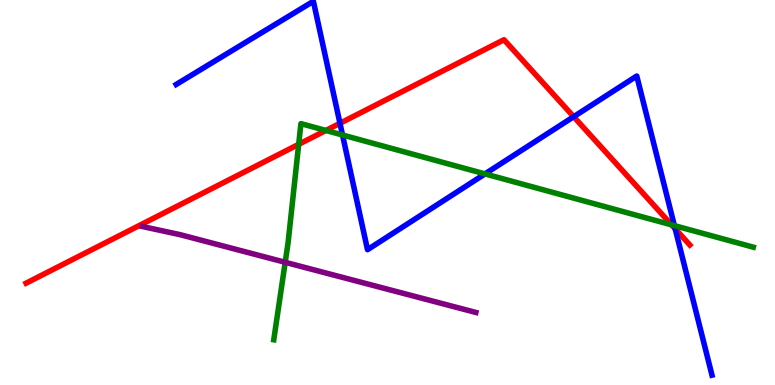[{'lines': ['blue', 'red'], 'intersections': [{'x': 4.39, 'y': 6.8}, {'x': 7.4, 'y': 6.97}, {'x': 8.71, 'y': 4.06}]}, {'lines': ['green', 'red'], 'intersections': [{'x': 3.85, 'y': 6.25}, {'x': 4.21, 'y': 6.61}, {'x': 8.67, 'y': 4.16}]}, {'lines': ['purple', 'red'], 'intersections': []}, {'lines': ['blue', 'green'], 'intersections': [{'x': 4.42, 'y': 6.49}, {'x': 6.26, 'y': 5.48}, {'x': 8.7, 'y': 4.14}]}, {'lines': ['blue', 'purple'], 'intersections': []}, {'lines': ['green', 'purple'], 'intersections': [{'x': 3.68, 'y': 3.19}]}]